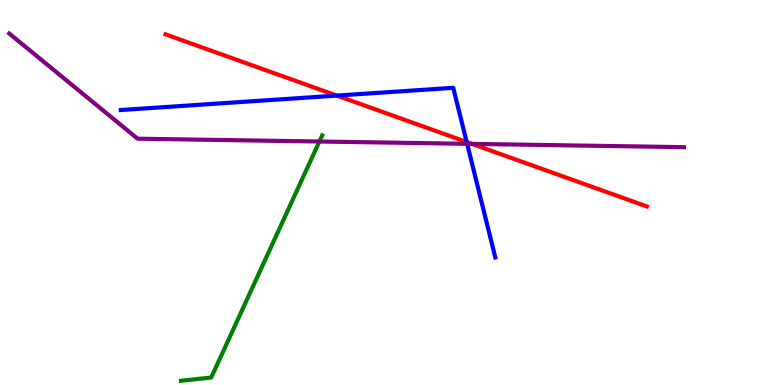[{'lines': ['blue', 'red'], 'intersections': [{'x': 4.35, 'y': 7.52}, {'x': 6.02, 'y': 6.31}]}, {'lines': ['green', 'red'], 'intersections': []}, {'lines': ['purple', 'red'], 'intersections': [{'x': 6.09, 'y': 6.26}]}, {'lines': ['blue', 'green'], 'intersections': []}, {'lines': ['blue', 'purple'], 'intersections': [{'x': 6.03, 'y': 6.26}]}, {'lines': ['green', 'purple'], 'intersections': [{'x': 4.12, 'y': 6.32}]}]